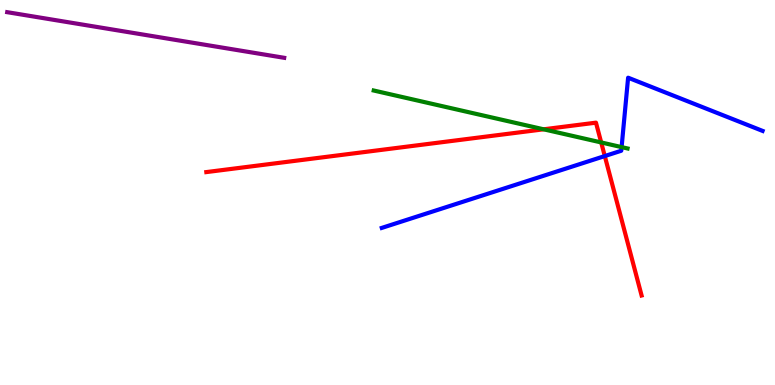[{'lines': ['blue', 'red'], 'intersections': [{'x': 7.8, 'y': 5.95}]}, {'lines': ['green', 'red'], 'intersections': [{'x': 7.01, 'y': 6.64}, {'x': 7.76, 'y': 6.3}]}, {'lines': ['purple', 'red'], 'intersections': []}, {'lines': ['blue', 'green'], 'intersections': [{'x': 8.02, 'y': 6.18}]}, {'lines': ['blue', 'purple'], 'intersections': []}, {'lines': ['green', 'purple'], 'intersections': []}]